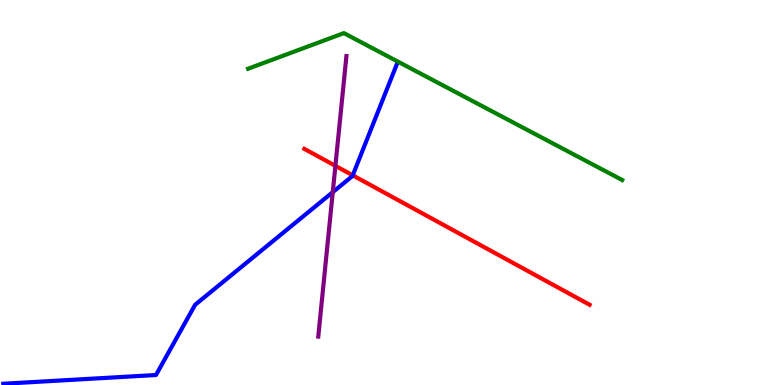[{'lines': ['blue', 'red'], 'intersections': [{'x': 4.55, 'y': 5.45}]}, {'lines': ['green', 'red'], 'intersections': []}, {'lines': ['purple', 'red'], 'intersections': [{'x': 4.33, 'y': 5.69}]}, {'lines': ['blue', 'green'], 'intersections': []}, {'lines': ['blue', 'purple'], 'intersections': [{'x': 4.29, 'y': 5.01}]}, {'lines': ['green', 'purple'], 'intersections': []}]